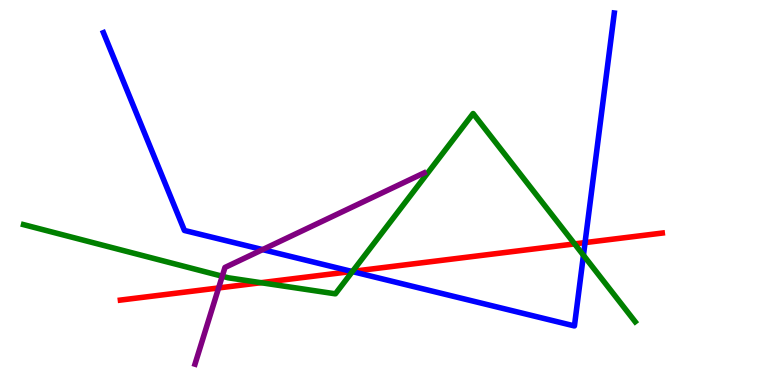[{'lines': ['blue', 'red'], 'intersections': [{'x': 4.54, 'y': 2.95}, {'x': 7.55, 'y': 3.7}]}, {'lines': ['green', 'red'], 'intersections': [{'x': 3.37, 'y': 2.66}, {'x': 4.55, 'y': 2.95}, {'x': 7.41, 'y': 3.66}]}, {'lines': ['purple', 'red'], 'intersections': [{'x': 2.82, 'y': 2.52}]}, {'lines': ['blue', 'green'], 'intersections': [{'x': 4.55, 'y': 2.95}, {'x': 7.53, 'y': 3.37}]}, {'lines': ['blue', 'purple'], 'intersections': [{'x': 3.39, 'y': 3.52}]}, {'lines': ['green', 'purple'], 'intersections': [{'x': 2.87, 'y': 2.83}]}]